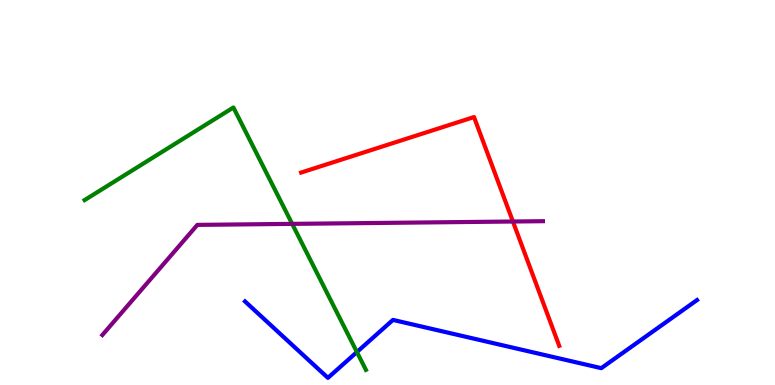[{'lines': ['blue', 'red'], 'intersections': []}, {'lines': ['green', 'red'], 'intersections': []}, {'lines': ['purple', 'red'], 'intersections': [{'x': 6.62, 'y': 4.25}]}, {'lines': ['blue', 'green'], 'intersections': [{'x': 4.61, 'y': 0.856}]}, {'lines': ['blue', 'purple'], 'intersections': []}, {'lines': ['green', 'purple'], 'intersections': [{'x': 3.77, 'y': 4.19}]}]